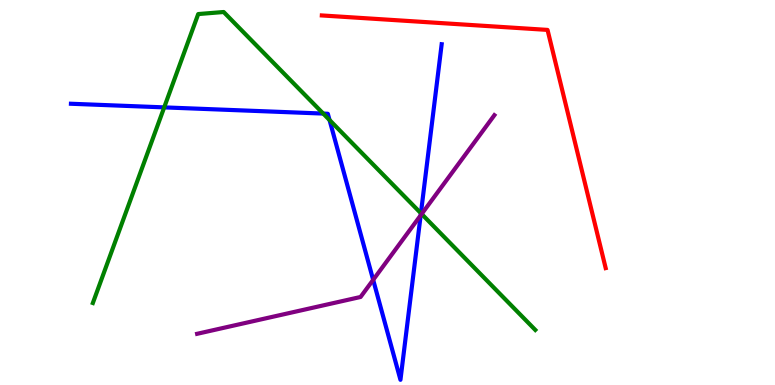[{'lines': ['blue', 'red'], 'intersections': []}, {'lines': ['green', 'red'], 'intersections': []}, {'lines': ['purple', 'red'], 'intersections': []}, {'lines': ['blue', 'green'], 'intersections': [{'x': 2.12, 'y': 7.21}, {'x': 4.17, 'y': 7.05}, {'x': 4.25, 'y': 6.88}, {'x': 5.43, 'y': 4.46}]}, {'lines': ['blue', 'purple'], 'intersections': [{'x': 4.82, 'y': 2.73}, {'x': 5.43, 'y': 4.41}]}, {'lines': ['green', 'purple'], 'intersections': [{'x': 5.44, 'y': 4.44}]}]